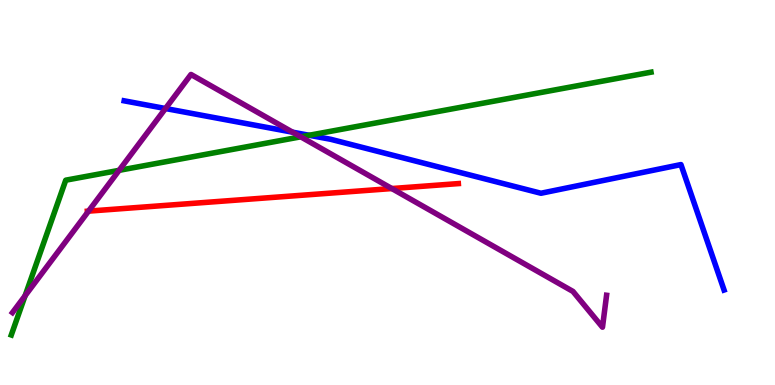[{'lines': ['blue', 'red'], 'intersections': []}, {'lines': ['green', 'red'], 'intersections': []}, {'lines': ['purple', 'red'], 'intersections': [{'x': 1.14, 'y': 4.52}, {'x': 5.06, 'y': 5.1}]}, {'lines': ['blue', 'green'], 'intersections': [{'x': 3.99, 'y': 6.49}]}, {'lines': ['blue', 'purple'], 'intersections': [{'x': 2.13, 'y': 7.18}, {'x': 3.78, 'y': 6.57}]}, {'lines': ['green', 'purple'], 'intersections': [{'x': 0.324, 'y': 2.32}, {'x': 1.54, 'y': 5.58}, {'x': 3.88, 'y': 6.45}]}]